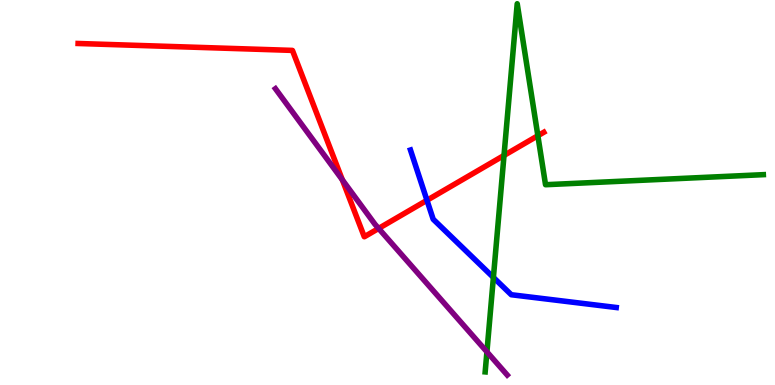[{'lines': ['blue', 'red'], 'intersections': [{'x': 5.51, 'y': 4.8}]}, {'lines': ['green', 'red'], 'intersections': [{'x': 6.5, 'y': 5.96}, {'x': 6.94, 'y': 6.47}]}, {'lines': ['purple', 'red'], 'intersections': [{'x': 4.42, 'y': 5.33}, {'x': 4.89, 'y': 4.07}]}, {'lines': ['blue', 'green'], 'intersections': [{'x': 6.37, 'y': 2.79}]}, {'lines': ['blue', 'purple'], 'intersections': []}, {'lines': ['green', 'purple'], 'intersections': [{'x': 6.28, 'y': 0.861}]}]